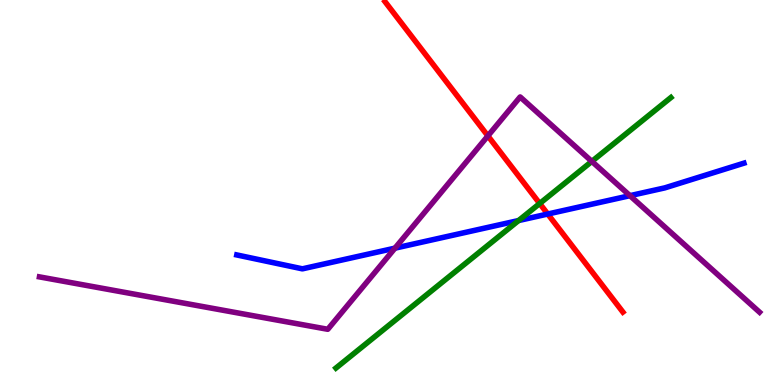[{'lines': ['blue', 'red'], 'intersections': [{'x': 7.07, 'y': 4.44}]}, {'lines': ['green', 'red'], 'intersections': [{'x': 6.96, 'y': 4.71}]}, {'lines': ['purple', 'red'], 'intersections': [{'x': 6.3, 'y': 6.47}]}, {'lines': ['blue', 'green'], 'intersections': [{'x': 6.69, 'y': 4.27}]}, {'lines': ['blue', 'purple'], 'intersections': [{'x': 5.1, 'y': 3.55}, {'x': 8.13, 'y': 4.92}]}, {'lines': ['green', 'purple'], 'intersections': [{'x': 7.64, 'y': 5.81}]}]